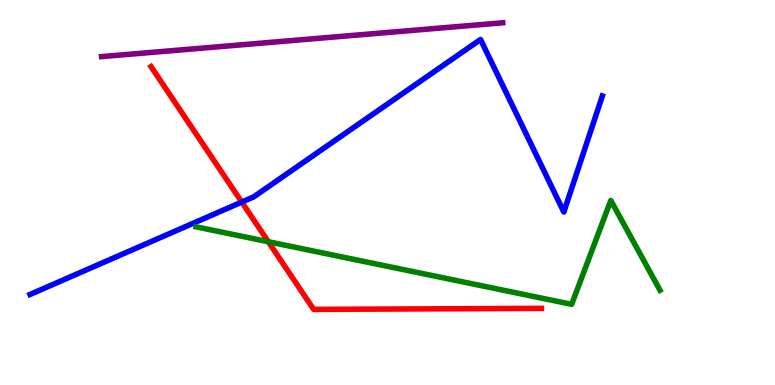[{'lines': ['blue', 'red'], 'intersections': [{'x': 3.12, 'y': 4.75}]}, {'lines': ['green', 'red'], 'intersections': [{'x': 3.46, 'y': 3.72}]}, {'lines': ['purple', 'red'], 'intersections': []}, {'lines': ['blue', 'green'], 'intersections': []}, {'lines': ['blue', 'purple'], 'intersections': []}, {'lines': ['green', 'purple'], 'intersections': []}]